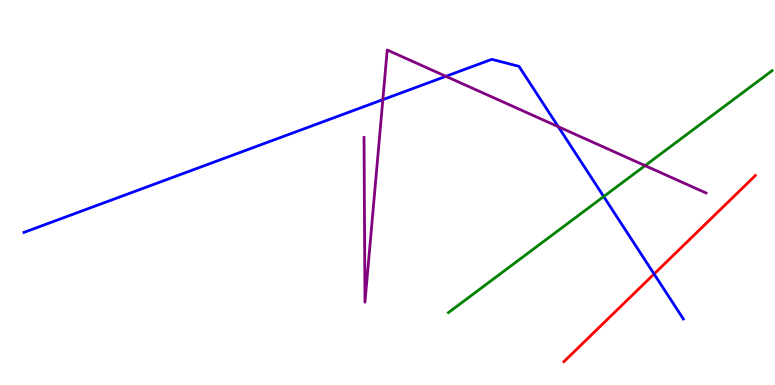[{'lines': ['blue', 'red'], 'intersections': [{'x': 8.44, 'y': 2.88}]}, {'lines': ['green', 'red'], 'intersections': []}, {'lines': ['purple', 'red'], 'intersections': []}, {'lines': ['blue', 'green'], 'intersections': [{'x': 7.79, 'y': 4.89}]}, {'lines': ['blue', 'purple'], 'intersections': [{'x': 4.94, 'y': 7.41}, {'x': 5.75, 'y': 8.02}, {'x': 7.2, 'y': 6.71}]}, {'lines': ['green', 'purple'], 'intersections': [{'x': 8.32, 'y': 5.7}]}]